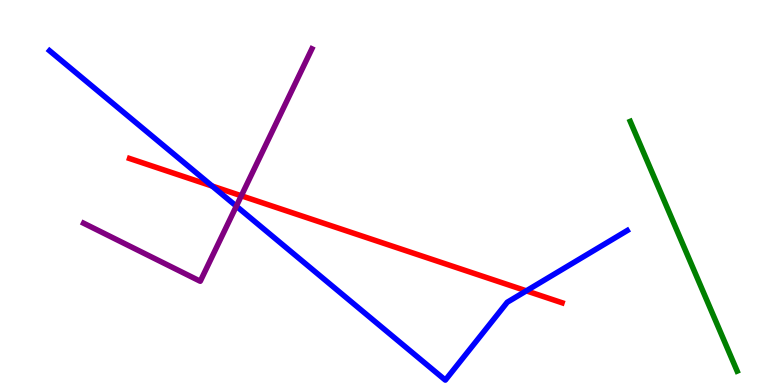[{'lines': ['blue', 'red'], 'intersections': [{'x': 2.74, 'y': 5.17}, {'x': 6.79, 'y': 2.45}]}, {'lines': ['green', 'red'], 'intersections': []}, {'lines': ['purple', 'red'], 'intersections': [{'x': 3.11, 'y': 4.91}]}, {'lines': ['blue', 'green'], 'intersections': []}, {'lines': ['blue', 'purple'], 'intersections': [{'x': 3.05, 'y': 4.65}]}, {'lines': ['green', 'purple'], 'intersections': []}]